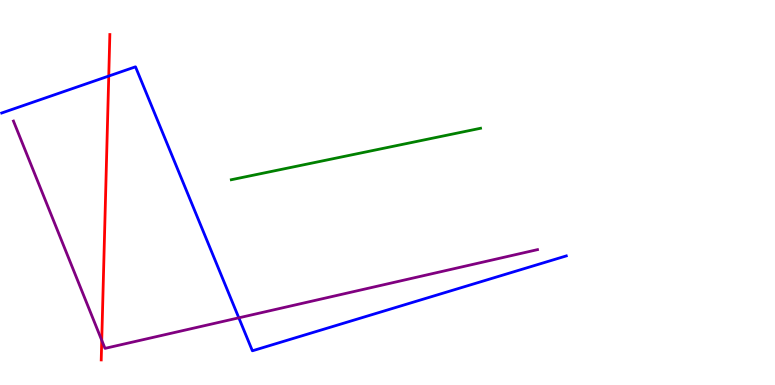[{'lines': ['blue', 'red'], 'intersections': [{'x': 1.4, 'y': 8.02}]}, {'lines': ['green', 'red'], 'intersections': []}, {'lines': ['purple', 'red'], 'intersections': [{'x': 1.31, 'y': 1.16}]}, {'lines': ['blue', 'green'], 'intersections': []}, {'lines': ['blue', 'purple'], 'intersections': [{'x': 3.08, 'y': 1.74}]}, {'lines': ['green', 'purple'], 'intersections': []}]